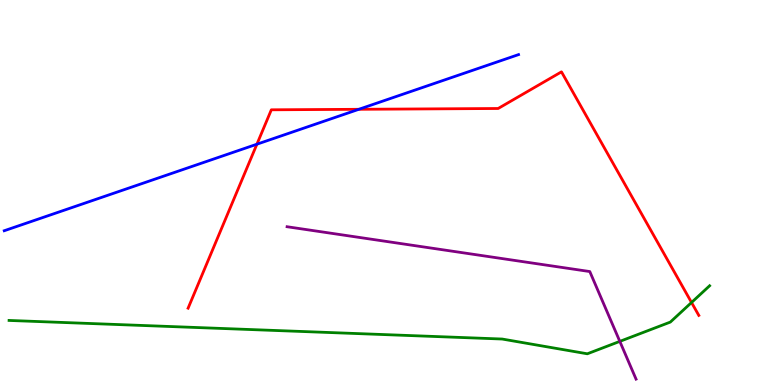[{'lines': ['blue', 'red'], 'intersections': [{'x': 3.31, 'y': 6.25}, {'x': 4.63, 'y': 7.16}]}, {'lines': ['green', 'red'], 'intersections': [{'x': 8.92, 'y': 2.14}]}, {'lines': ['purple', 'red'], 'intersections': []}, {'lines': ['blue', 'green'], 'intersections': []}, {'lines': ['blue', 'purple'], 'intersections': []}, {'lines': ['green', 'purple'], 'intersections': [{'x': 8.0, 'y': 1.13}]}]